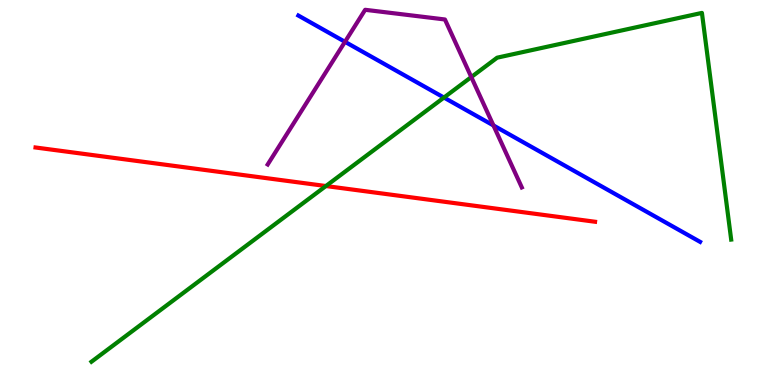[{'lines': ['blue', 'red'], 'intersections': []}, {'lines': ['green', 'red'], 'intersections': [{'x': 4.21, 'y': 5.17}]}, {'lines': ['purple', 'red'], 'intersections': []}, {'lines': ['blue', 'green'], 'intersections': [{'x': 5.73, 'y': 7.47}]}, {'lines': ['blue', 'purple'], 'intersections': [{'x': 4.45, 'y': 8.91}, {'x': 6.37, 'y': 6.74}]}, {'lines': ['green', 'purple'], 'intersections': [{'x': 6.08, 'y': 8.0}]}]